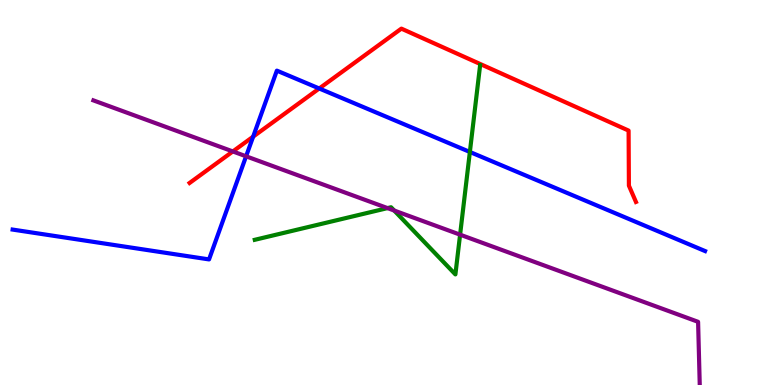[{'lines': ['blue', 'red'], 'intersections': [{'x': 3.27, 'y': 6.45}, {'x': 4.12, 'y': 7.7}]}, {'lines': ['green', 'red'], 'intersections': []}, {'lines': ['purple', 'red'], 'intersections': [{'x': 3.0, 'y': 6.07}]}, {'lines': ['blue', 'green'], 'intersections': [{'x': 6.06, 'y': 6.05}]}, {'lines': ['blue', 'purple'], 'intersections': [{'x': 3.18, 'y': 5.94}]}, {'lines': ['green', 'purple'], 'intersections': [{'x': 5.0, 'y': 4.59}, {'x': 5.09, 'y': 4.53}, {'x': 5.94, 'y': 3.9}]}]